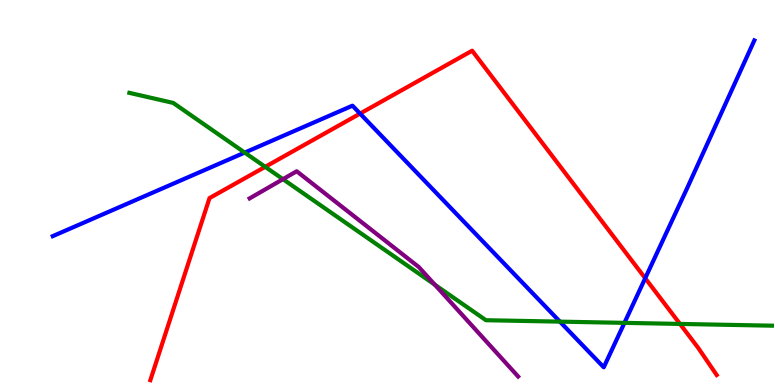[{'lines': ['blue', 'red'], 'intersections': [{'x': 4.65, 'y': 7.05}, {'x': 8.33, 'y': 2.77}]}, {'lines': ['green', 'red'], 'intersections': [{'x': 3.42, 'y': 5.67}, {'x': 8.77, 'y': 1.59}]}, {'lines': ['purple', 'red'], 'intersections': []}, {'lines': ['blue', 'green'], 'intersections': [{'x': 3.16, 'y': 6.04}, {'x': 7.22, 'y': 1.65}, {'x': 8.06, 'y': 1.61}]}, {'lines': ['blue', 'purple'], 'intersections': []}, {'lines': ['green', 'purple'], 'intersections': [{'x': 3.65, 'y': 5.35}, {'x': 5.61, 'y': 2.61}]}]